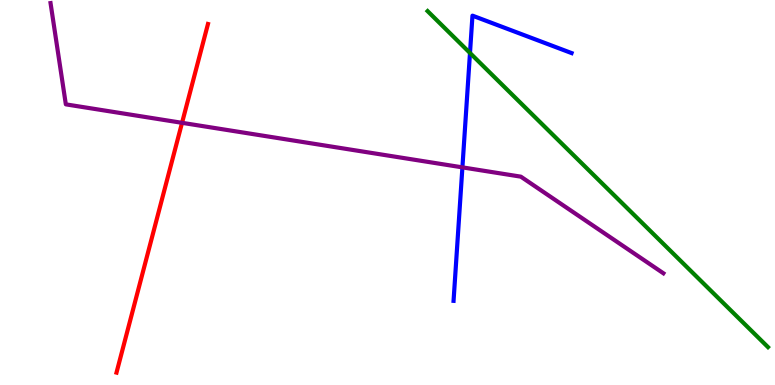[{'lines': ['blue', 'red'], 'intersections': []}, {'lines': ['green', 'red'], 'intersections': []}, {'lines': ['purple', 'red'], 'intersections': [{'x': 2.35, 'y': 6.81}]}, {'lines': ['blue', 'green'], 'intersections': [{'x': 6.06, 'y': 8.62}]}, {'lines': ['blue', 'purple'], 'intersections': [{'x': 5.97, 'y': 5.65}]}, {'lines': ['green', 'purple'], 'intersections': []}]